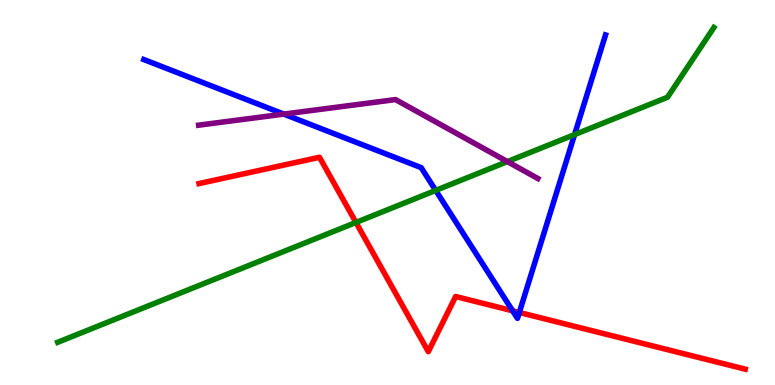[{'lines': ['blue', 'red'], 'intersections': [{'x': 6.61, 'y': 1.93}, {'x': 6.7, 'y': 1.88}]}, {'lines': ['green', 'red'], 'intersections': [{'x': 4.59, 'y': 4.22}]}, {'lines': ['purple', 'red'], 'intersections': []}, {'lines': ['blue', 'green'], 'intersections': [{'x': 5.62, 'y': 5.05}, {'x': 7.41, 'y': 6.5}]}, {'lines': ['blue', 'purple'], 'intersections': [{'x': 3.66, 'y': 7.04}]}, {'lines': ['green', 'purple'], 'intersections': [{'x': 6.55, 'y': 5.8}]}]